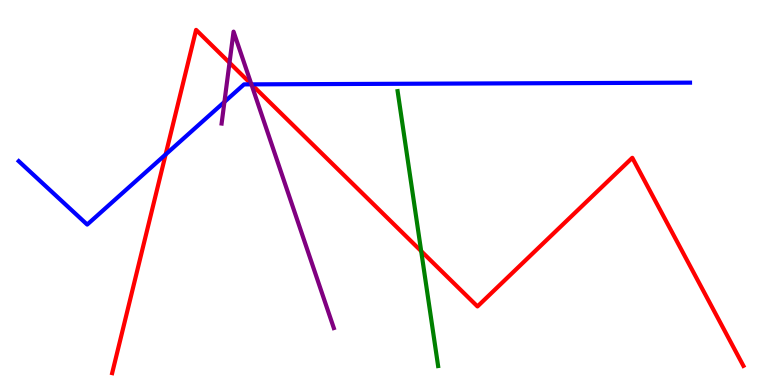[{'lines': ['blue', 'red'], 'intersections': [{'x': 2.14, 'y': 5.99}, {'x': 3.25, 'y': 7.81}]}, {'lines': ['green', 'red'], 'intersections': [{'x': 5.43, 'y': 3.48}]}, {'lines': ['purple', 'red'], 'intersections': [{'x': 2.96, 'y': 8.37}, {'x': 3.24, 'y': 7.81}]}, {'lines': ['blue', 'green'], 'intersections': []}, {'lines': ['blue', 'purple'], 'intersections': [{'x': 2.9, 'y': 7.35}, {'x': 3.24, 'y': 7.81}]}, {'lines': ['green', 'purple'], 'intersections': []}]